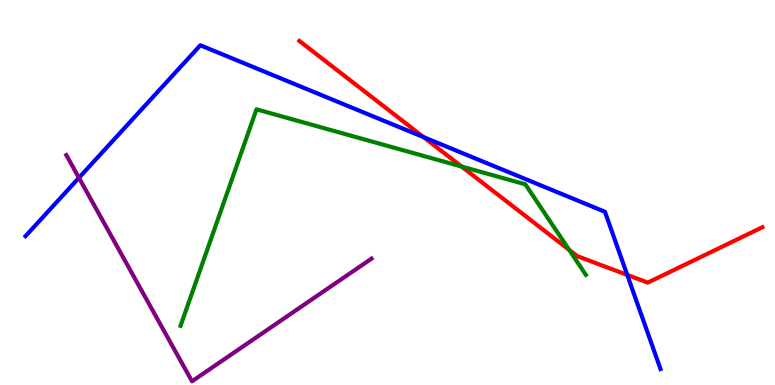[{'lines': ['blue', 'red'], 'intersections': [{'x': 5.47, 'y': 6.44}, {'x': 8.09, 'y': 2.86}]}, {'lines': ['green', 'red'], 'intersections': [{'x': 5.96, 'y': 5.67}, {'x': 7.34, 'y': 3.51}]}, {'lines': ['purple', 'red'], 'intersections': []}, {'lines': ['blue', 'green'], 'intersections': []}, {'lines': ['blue', 'purple'], 'intersections': [{'x': 1.02, 'y': 5.38}]}, {'lines': ['green', 'purple'], 'intersections': []}]